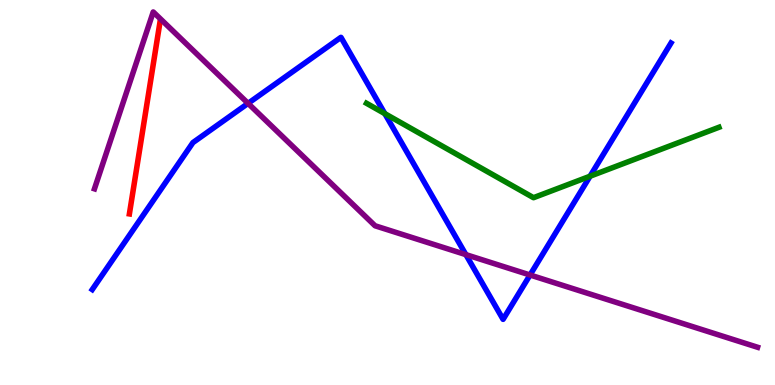[{'lines': ['blue', 'red'], 'intersections': []}, {'lines': ['green', 'red'], 'intersections': []}, {'lines': ['purple', 'red'], 'intersections': []}, {'lines': ['blue', 'green'], 'intersections': [{'x': 4.97, 'y': 7.05}, {'x': 7.61, 'y': 5.42}]}, {'lines': ['blue', 'purple'], 'intersections': [{'x': 3.2, 'y': 7.32}, {'x': 6.01, 'y': 3.39}, {'x': 6.84, 'y': 2.86}]}, {'lines': ['green', 'purple'], 'intersections': []}]